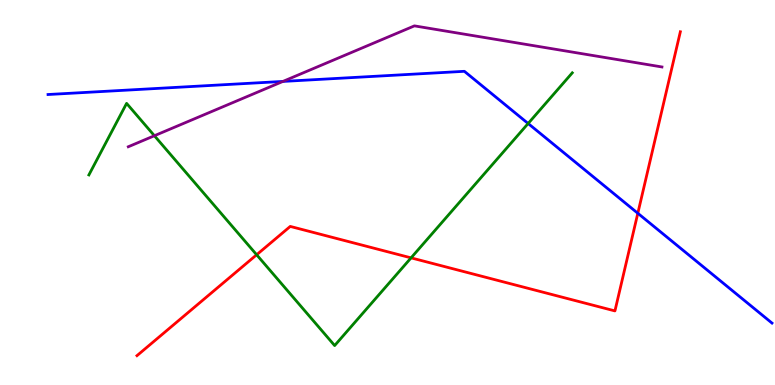[{'lines': ['blue', 'red'], 'intersections': [{'x': 8.23, 'y': 4.46}]}, {'lines': ['green', 'red'], 'intersections': [{'x': 3.31, 'y': 3.38}, {'x': 5.3, 'y': 3.3}]}, {'lines': ['purple', 'red'], 'intersections': []}, {'lines': ['blue', 'green'], 'intersections': [{'x': 6.81, 'y': 6.79}]}, {'lines': ['blue', 'purple'], 'intersections': [{'x': 3.65, 'y': 7.89}]}, {'lines': ['green', 'purple'], 'intersections': [{'x': 1.99, 'y': 6.47}]}]